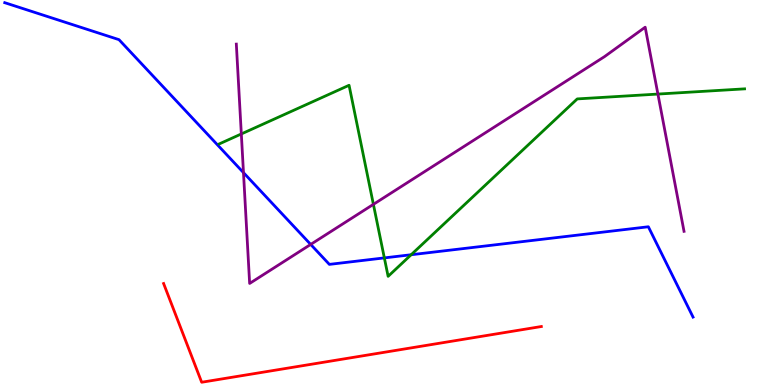[{'lines': ['blue', 'red'], 'intersections': []}, {'lines': ['green', 'red'], 'intersections': []}, {'lines': ['purple', 'red'], 'intersections': []}, {'lines': ['blue', 'green'], 'intersections': [{'x': 4.96, 'y': 3.3}, {'x': 5.31, 'y': 3.38}]}, {'lines': ['blue', 'purple'], 'intersections': [{'x': 3.14, 'y': 5.52}, {'x': 4.01, 'y': 3.65}]}, {'lines': ['green', 'purple'], 'intersections': [{'x': 3.11, 'y': 6.52}, {'x': 4.82, 'y': 4.69}, {'x': 8.49, 'y': 7.56}]}]